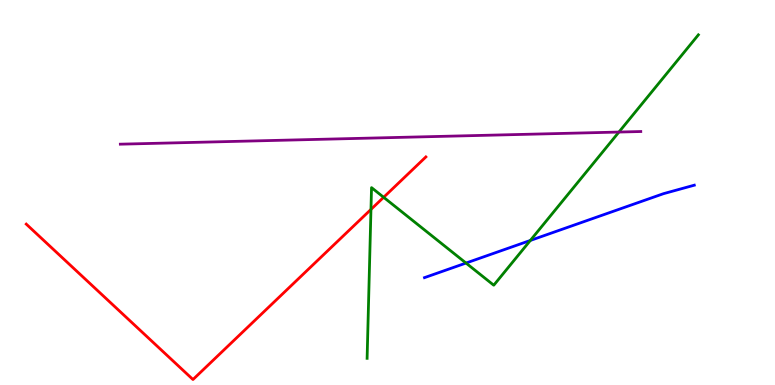[{'lines': ['blue', 'red'], 'intersections': []}, {'lines': ['green', 'red'], 'intersections': [{'x': 4.79, 'y': 4.56}, {'x': 4.95, 'y': 4.88}]}, {'lines': ['purple', 'red'], 'intersections': []}, {'lines': ['blue', 'green'], 'intersections': [{'x': 6.01, 'y': 3.17}, {'x': 6.84, 'y': 3.75}]}, {'lines': ['blue', 'purple'], 'intersections': []}, {'lines': ['green', 'purple'], 'intersections': [{'x': 7.99, 'y': 6.57}]}]